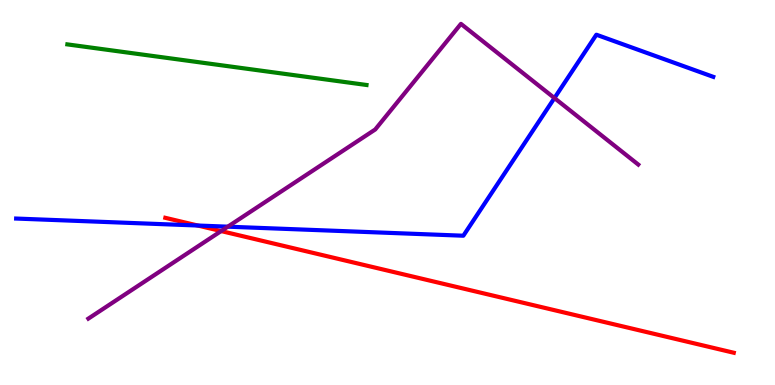[{'lines': ['blue', 'red'], 'intersections': [{'x': 2.55, 'y': 4.14}]}, {'lines': ['green', 'red'], 'intersections': []}, {'lines': ['purple', 'red'], 'intersections': [{'x': 2.85, 'y': 4.0}]}, {'lines': ['blue', 'green'], 'intersections': []}, {'lines': ['blue', 'purple'], 'intersections': [{'x': 2.94, 'y': 4.11}, {'x': 7.15, 'y': 7.45}]}, {'lines': ['green', 'purple'], 'intersections': []}]